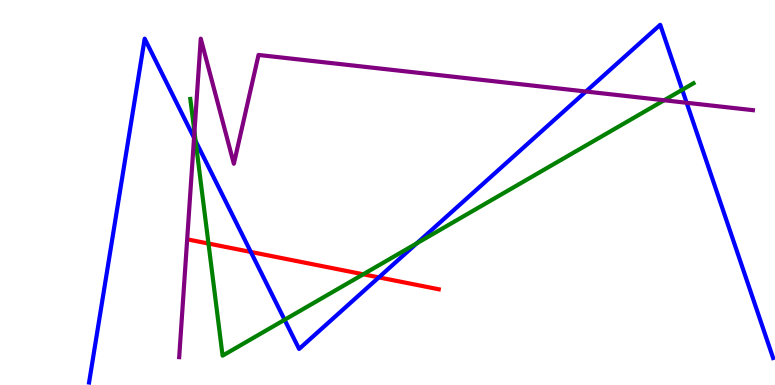[{'lines': ['blue', 'red'], 'intersections': [{'x': 3.24, 'y': 3.46}, {'x': 4.89, 'y': 2.8}]}, {'lines': ['green', 'red'], 'intersections': [{'x': 2.69, 'y': 3.67}, {'x': 4.69, 'y': 2.88}]}, {'lines': ['purple', 'red'], 'intersections': []}, {'lines': ['blue', 'green'], 'intersections': [{'x': 2.52, 'y': 6.34}, {'x': 3.67, 'y': 1.69}, {'x': 5.38, 'y': 3.68}, {'x': 8.8, 'y': 7.67}]}, {'lines': ['blue', 'purple'], 'intersections': [{'x': 2.5, 'y': 6.42}, {'x': 7.56, 'y': 7.62}, {'x': 8.86, 'y': 7.33}]}, {'lines': ['green', 'purple'], 'intersections': [{'x': 2.51, 'y': 6.57}, {'x': 8.57, 'y': 7.4}]}]